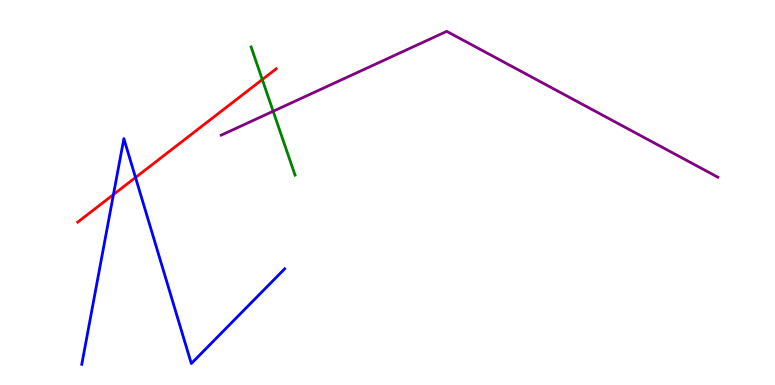[{'lines': ['blue', 'red'], 'intersections': [{'x': 1.46, 'y': 4.95}, {'x': 1.75, 'y': 5.39}]}, {'lines': ['green', 'red'], 'intersections': [{'x': 3.38, 'y': 7.93}]}, {'lines': ['purple', 'red'], 'intersections': []}, {'lines': ['blue', 'green'], 'intersections': []}, {'lines': ['blue', 'purple'], 'intersections': []}, {'lines': ['green', 'purple'], 'intersections': [{'x': 3.52, 'y': 7.11}]}]